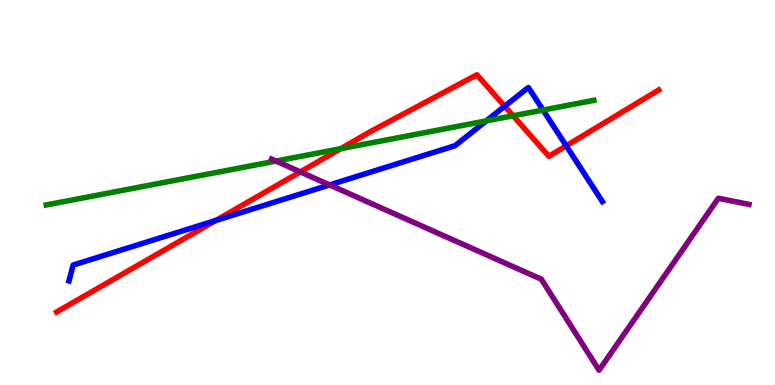[{'lines': ['blue', 'red'], 'intersections': [{'x': 2.79, 'y': 4.27}, {'x': 6.51, 'y': 7.24}, {'x': 7.31, 'y': 6.21}]}, {'lines': ['green', 'red'], 'intersections': [{'x': 4.4, 'y': 6.14}, {'x': 6.62, 'y': 6.99}]}, {'lines': ['purple', 'red'], 'intersections': [{'x': 3.88, 'y': 5.53}]}, {'lines': ['blue', 'green'], 'intersections': [{'x': 6.27, 'y': 6.86}, {'x': 7.01, 'y': 7.14}]}, {'lines': ['blue', 'purple'], 'intersections': [{'x': 4.25, 'y': 5.2}]}, {'lines': ['green', 'purple'], 'intersections': [{'x': 3.56, 'y': 5.82}]}]